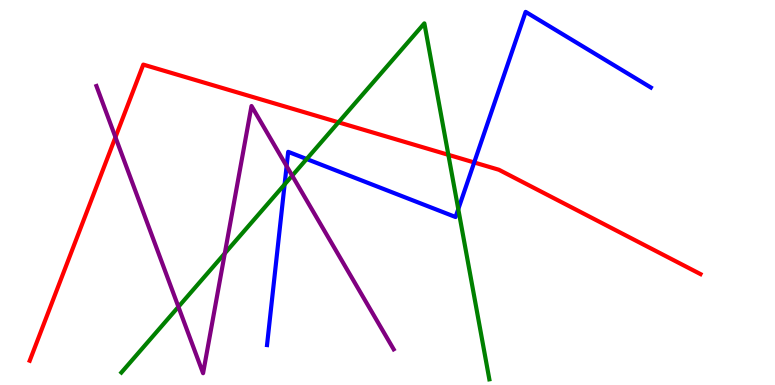[{'lines': ['blue', 'red'], 'intersections': [{'x': 6.12, 'y': 5.78}]}, {'lines': ['green', 'red'], 'intersections': [{'x': 4.37, 'y': 6.82}, {'x': 5.79, 'y': 5.98}]}, {'lines': ['purple', 'red'], 'intersections': [{'x': 1.49, 'y': 6.44}]}, {'lines': ['blue', 'green'], 'intersections': [{'x': 3.67, 'y': 5.21}, {'x': 3.96, 'y': 5.87}, {'x': 5.91, 'y': 4.57}]}, {'lines': ['blue', 'purple'], 'intersections': [{'x': 3.7, 'y': 5.69}]}, {'lines': ['green', 'purple'], 'intersections': [{'x': 2.3, 'y': 2.03}, {'x': 2.9, 'y': 3.42}, {'x': 3.77, 'y': 5.44}]}]